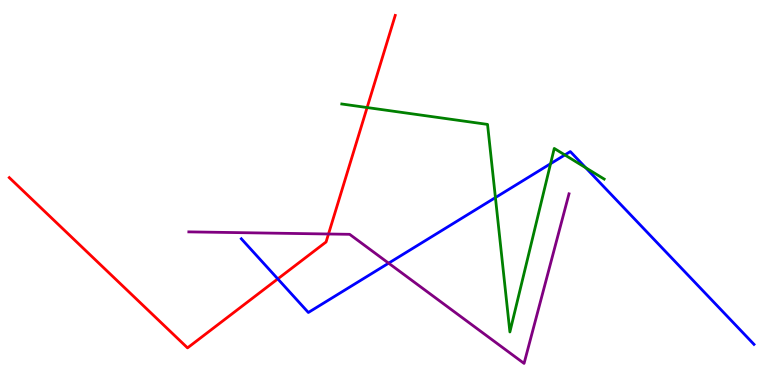[{'lines': ['blue', 'red'], 'intersections': [{'x': 3.58, 'y': 2.76}]}, {'lines': ['green', 'red'], 'intersections': [{'x': 4.74, 'y': 7.21}]}, {'lines': ['purple', 'red'], 'intersections': [{'x': 4.24, 'y': 3.92}]}, {'lines': ['blue', 'green'], 'intersections': [{'x': 6.39, 'y': 4.87}, {'x': 7.1, 'y': 5.75}, {'x': 7.29, 'y': 5.98}, {'x': 7.56, 'y': 5.64}]}, {'lines': ['blue', 'purple'], 'intersections': [{'x': 5.01, 'y': 3.16}]}, {'lines': ['green', 'purple'], 'intersections': []}]